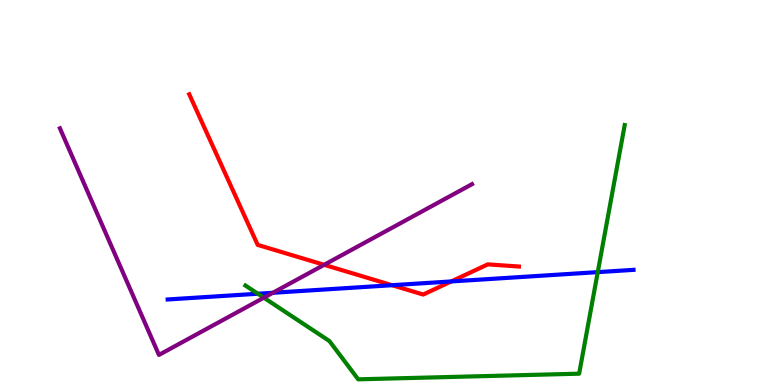[{'lines': ['blue', 'red'], 'intersections': [{'x': 5.06, 'y': 2.59}, {'x': 5.82, 'y': 2.69}]}, {'lines': ['green', 'red'], 'intersections': []}, {'lines': ['purple', 'red'], 'intersections': [{'x': 4.18, 'y': 3.12}]}, {'lines': ['blue', 'green'], 'intersections': [{'x': 3.33, 'y': 2.37}, {'x': 7.71, 'y': 2.93}]}, {'lines': ['blue', 'purple'], 'intersections': [{'x': 3.52, 'y': 2.4}]}, {'lines': ['green', 'purple'], 'intersections': [{'x': 3.4, 'y': 2.27}]}]